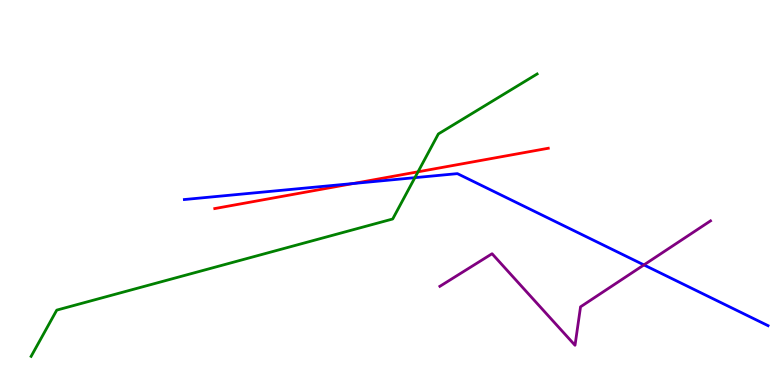[{'lines': ['blue', 'red'], 'intersections': [{'x': 4.56, 'y': 5.23}]}, {'lines': ['green', 'red'], 'intersections': [{'x': 5.39, 'y': 5.54}]}, {'lines': ['purple', 'red'], 'intersections': []}, {'lines': ['blue', 'green'], 'intersections': [{'x': 5.35, 'y': 5.39}]}, {'lines': ['blue', 'purple'], 'intersections': [{'x': 8.31, 'y': 3.12}]}, {'lines': ['green', 'purple'], 'intersections': []}]